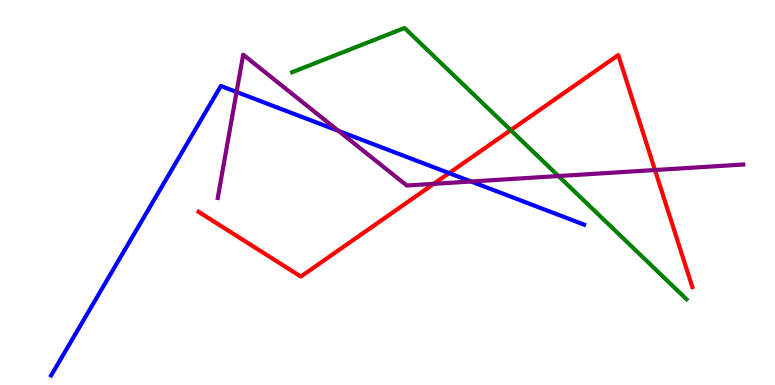[{'lines': ['blue', 'red'], 'intersections': [{'x': 5.8, 'y': 5.5}]}, {'lines': ['green', 'red'], 'intersections': [{'x': 6.59, 'y': 6.62}]}, {'lines': ['purple', 'red'], 'intersections': [{'x': 5.6, 'y': 5.22}, {'x': 8.45, 'y': 5.58}]}, {'lines': ['blue', 'green'], 'intersections': []}, {'lines': ['blue', 'purple'], 'intersections': [{'x': 3.05, 'y': 7.61}, {'x': 4.37, 'y': 6.6}, {'x': 6.08, 'y': 5.29}]}, {'lines': ['green', 'purple'], 'intersections': [{'x': 7.21, 'y': 5.43}]}]